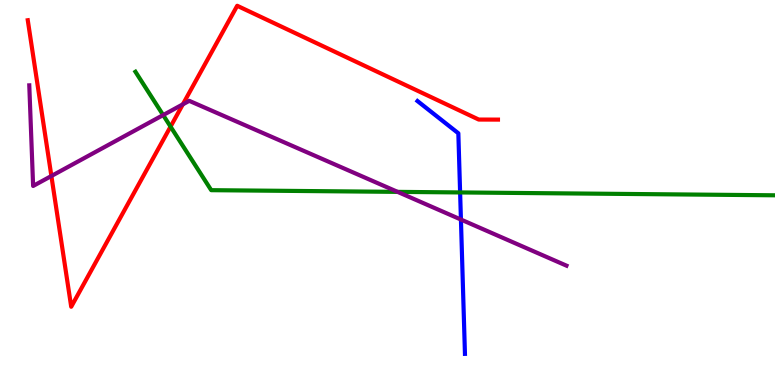[{'lines': ['blue', 'red'], 'intersections': []}, {'lines': ['green', 'red'], 'intersections': [{'x': 2.2, 'y': 6.71}]}, {'lines': ['purple', 'red'], 'intersections': [{'x': 0.663, 'y': 5.43}, {'x': 2.36, 'y': 7.29}]}, {'lines': ['blue', 'green'], 'intersections': [{'x': 5.94, 'y': 5.0}]}, {'lines': ['blue', 'purple'], 'intersections': [{'x': 5.95, 'y': 4.3}]}, {'lines': ['green', 'purple'], 'intersections': [{'x': 2.11, 'y': 7.01}, {'x': 5.13, 'y': 5.02}]}]